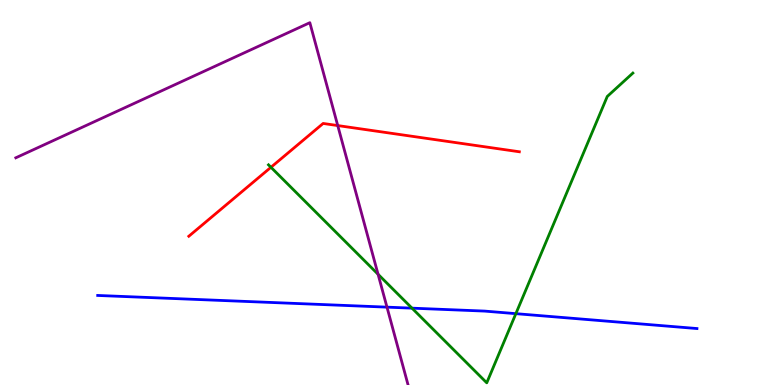[{'lines': ['blue', 'red'], 'intersections': []}, {'lines': ['green', 'red'], 'intersections': [{'x': 3.5, 'y': 5.66}]}, {'lines': ['purple', 'red'], 'intersections': [{'x': 4.36, 'y': 6.74}]}, {'lines': ['blue', 'green'], 'intersections': [{'x': 5.32, 'y': 2.0}, {'x': 6.66, 'y': 1.85}]}, {'lines': ['blue', 'purple'], 'intersections': [{'x': 4.99, 'y': 2.02}]}, {'lines': ['green', 'purple'], 'intersections': [{'x': 4.88, 'y': 2.88}]}]